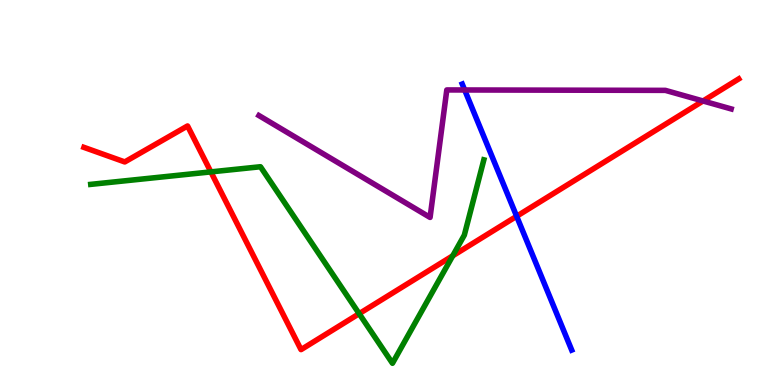[{'lines': ['blue', 'red'], 'intersections': [{'x': 6.67, 'y': 4.38}]}, {'lines': ['green', 'red'], 'intersections': [{'x': 2.72, 'y': 5.54}, {'x': 4.63, 'y': 1.85}, {'x': 5.84, 'y': 3.36}]}, {'lines': ['purple', 'red'], 'intersections': [{'x': 9.07, 'y': 7.38}]}, {'lines': ['blue', 'green'], 'intersections': []}, {'lines': ['blue', 'purple'], 'intersections': [{'x': 6.0, 'y': 7.66}]}, {'lines': ['green', 'purple'], 'intersections': []}]